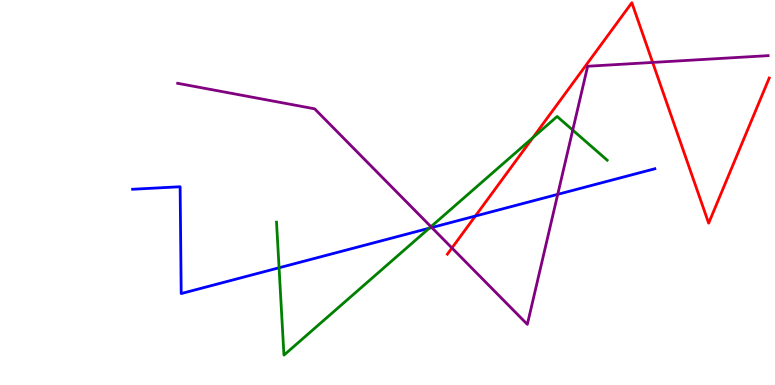[{'lines': ['blue', 'red'], 'intersections': [{'x': 6.13, 'y': 4.39}]}, {'lines': ['green', 'red'], 'intersections': [{'x': 6.88, 'y': 6.42}]}, {'lines': ['purple', 'red'], 'intersections': [{'x': 5.83, 'y': 3.56}, {'x': 8.42, 'y': 8.38}]}, {'lines': ['blue', 'green'], 'intersections': [{'x': 3.6, 'y': 3.04}, {'x': 5.54, 'y': 4.07}]}, {'lines': ['blue', 'purple'], 'intersections': [{'x': 5.57, 'y': 4.09}, {'x': 7.2, 'y': 4.95}]}, {'lines': ['green', 'purple'], 'intersections': [{'x': 5.56, 'y': 4.11}, {'x': 7.39, 'y': 6.62}]}]